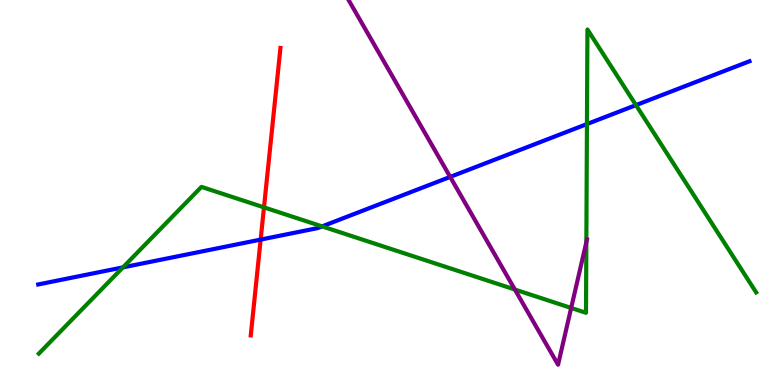[{'lines': ['blue', 'red'], 'intersections': [{'x': 3.36, 'y': 3.78}]}, {'lines': ['green', 'red'], 'intersections': [{'x': 3.41, 'y': 4.61}]}, {'lines': ['purple', 'red'], 'intersections': []}, {'lines': ['blue', 'green'], 'intersections': [{'x': 1.59, 'y': 3.06}, {'x': 4.16, 'y': 4.12}, {'x': 7.57, 'y': 6.78}, {'x': 8.21, 'y': 7.27}]}, {'lines': ['blue', 'purple'], 'intersections': [{'x': 5.81, 'y': 5.41}]}, {'lines': ['green', 'purple'], 'intersections': [{'x': 6.64, 'y': 2.48}, {'x': 7.37, 'y': 2.0}, {'x': 7.57, 'y': 3.71}]}]